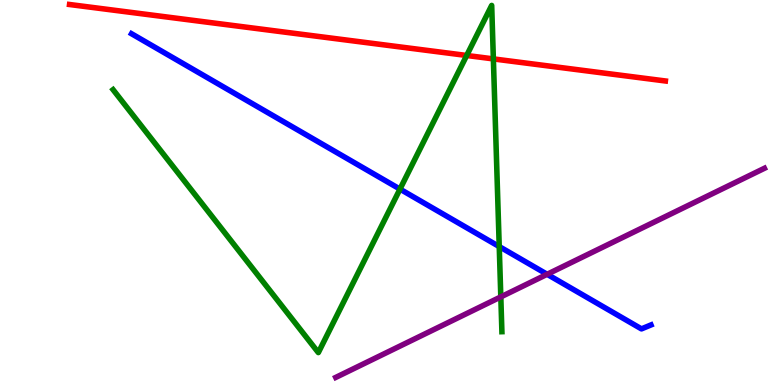[{'lines': ['blue', 'red'], 'intersections': []}, {'lines': ['green', 'red'], 'intersections': [{'x': 6.02, 'y': 8.56}, {'x': 6.37, 'y': 8.47}]}, {'lines': ['purple', 'red'], 'intersections': []}, {'lines': ['blue', 'green'], 'intersections': [{'x': 5.16, 'y': 5.09}, {'x': 6.44, 'y': 3.6}]}, {'lines': ['blue', 'purple'], 'intersections': [{'x': 7.06, 'y': 2.88}]}, {'lines': ['green', 'purple'], 'intersections': [{'x': 6.46, 'y': 2.29}]}]